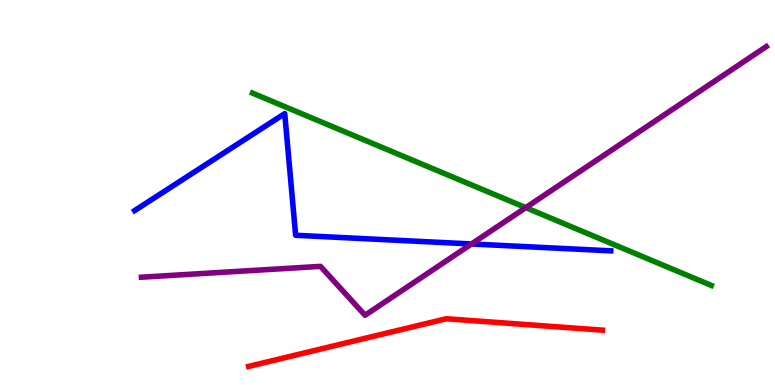[{'lines': ['blue', 'red'], 'intersections': []}, {'lines': ['green', 'red'], 'intersections': []}, {'lines': ['purple', 'red'], 'intersections': []}, {'lines': ['blue', 'green'], 'intersections': []}, {'lines': ['blue', 'purple'], 'intersections': [{'x': 6.08, 'y': 3.66}]}, {'lines': ['green', 'purple'], 'intersections': [{'x': 6.78, 'y': 4.61}]}]